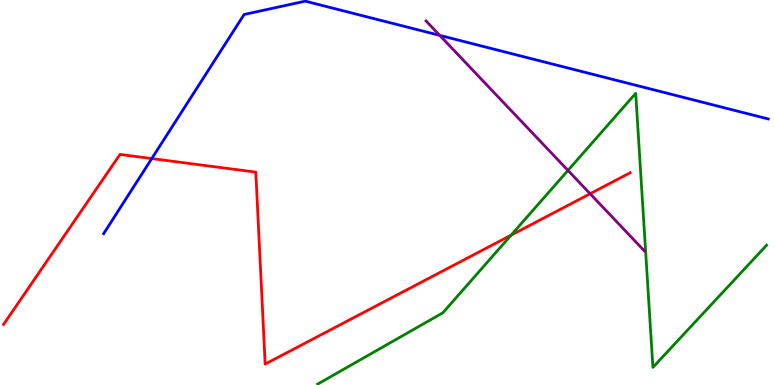[{'lines': ['blue', 'red'], 'intersections': [{'x': 1.96, 'y': 5.88}]}, {'lines': ['green', 'red'], 'intersections': [{'x': 6.59, 'y': 3.89}]}, {'lines': ['purple', 'red'], 'intersections': [{'x': 7.61, 'y': 4.97}]}, {'lines': ['blue', 'green'], 'intersections': []}, {'lines': ['blue', 'purple'], 'intersections': [{'x': 5.67, 'y': 9.08}]}, {'lines': ['green', 'purple'], 'intersections': [{'x': 7.33, 'y': 5.57}]}]